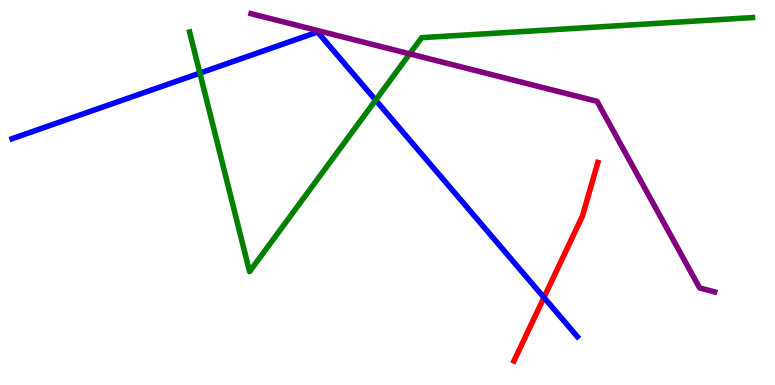[{'lines': ['blue', 'red'], 'intersections': [{'x': 7.02, 'y': 2.27}]}, {'lines': ['green', 'red'], 'intersections': []}, {'lines': ['purple', 'red'], 'intersections': []}, {'lines': ['blue', 'green'], 'intersections': [{'x': 2.58, 'y': 8.1}, {'x': 4.85, 'y': 7.4}]}, {'lines': ['blue', 'purple'], 'intersections': []}, {'lines': ['green', 'purple'], 'intersections': [{'x': 5.29, 'y': 8.6}]}]